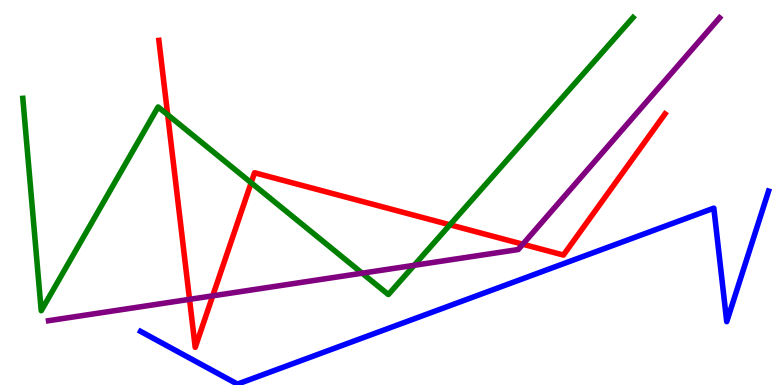[{'lines': ['blue', 'red'], 'intersections': []}, {'lines': ['green', 'red'], 'intersections': [{'x': 2.16, 'y': 7.02}, {'x': 3.24, 'y': 5.25}, {'x': 5.81, 'y': 4.16}]}, {'lines': ['purple', 'red'], 'intersections': [{'x': 2.45, 'y': 2.22}, {'x': 2.74, 'y': 2.32}, {'x': 6.75, 'y': 3.66}]}, {'lines': ['blue', 'green'], 'intersections': []}, {'lines': ['blue', 'purple'], 'intersections': []}, {'lines': ['green', 'purple'], 'intersections': [{'x': 4.67, 'y': 2.9}, {'x': 5.34, 'y': 3.11}]}]